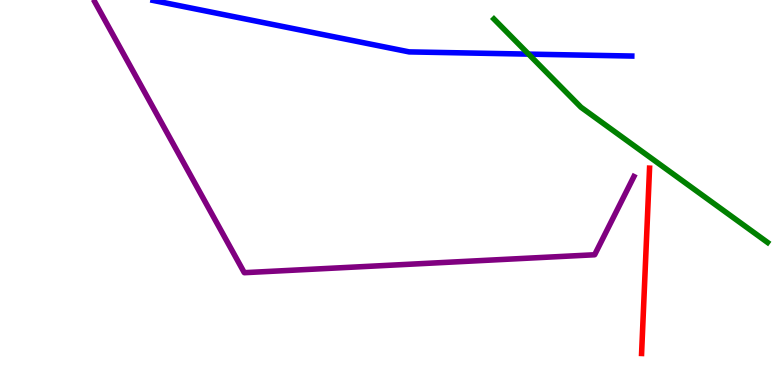[{'lines': ['blue', 'red'], 'intersections': []}, {'lines': ['green', 'red'], 'intersections': []}, {'lines': ['purple', 'red'], 'intersections': []}, {'lines': ['blue', 'green'], 'intersections': [{'x': 6.82, 'y': 8.59}]}, {'lines': ['blue', 'purple'], 'intersections': []}, {'lines': ['green', 'purple'], 'intersections': []}]